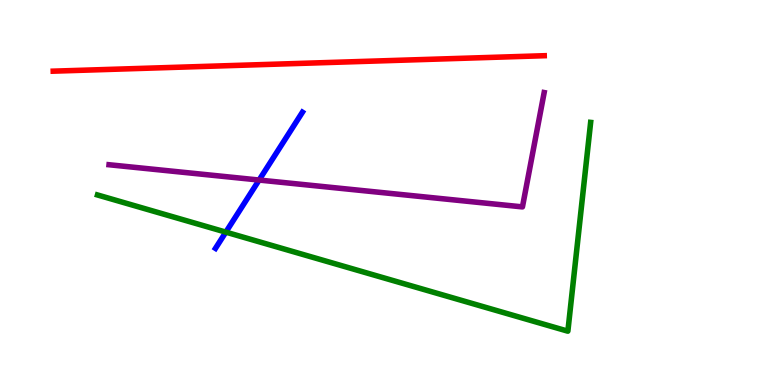[{'lines': ['blue', 'red'], 'intersections': []}, {'lines': ['green', 'red'], 'intersections': []}, {'lines': ['purple', 'red'], 'intersections': []}, {'lines': ['blue', 'green'], 'intersections': [{'x': 2.91, 'y': 3.97}]}, {'lines': ['blue', 'purple'], 'intersections': [{'x': 3.34, 'y': 5.32}]}, {'lines': ['green', 'purple'], 'intersections': []}]